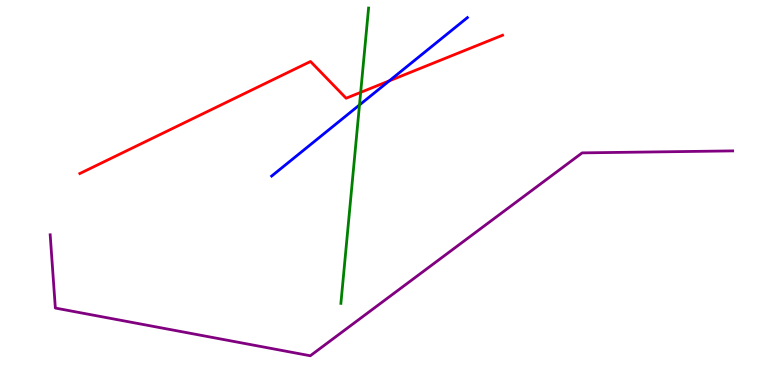[{'lines': ['blue', 'red'], 'intersections': [{'x': 5.02, 'y': 7.9}]}, {'lines': ['green', 'red'], 'intersections': [{'x': 4.65, 'y': 7.6}]}, {'lines': ['purple', 'red'], 'intersections': []}, {'lines': ['blue', 'green'], 'intersections': [{'x': 4.64, 'y': 7.27}]}, {'lines': ['blue', 'purple'], 'intersections': []}, {'lines': ['green', 'purple'], 'intersections': []}]